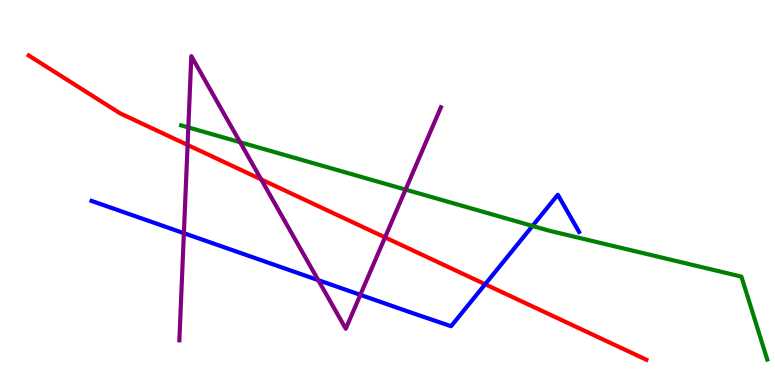[{'lines': ['blue', 'red'], 'intersections': [{'x': 6.26, 'y': 2.62}]}, {'lines': ['green', 'red'], 'intersections': []}, {'lines': ['purple', 'red'], 'intersections': [{'x': 2.42, 'y': 6.24}, {'x': 3.37, 'y': 5.34}, {'x': 4.97, 'y': 3.83}]}, {'lines': ['blue', 'green'], 'intersections': [{'x': 6.87, 'y': 4.13}]}, {'lines': ['blue', 'purple'], 'intersections': [{'x': 2.37, 'y': 3.94}, {'x': 4.11, 'y': 2.72}, {'x': 4.65, 'y': 2.34}]}, {'lines': ['green', 'purple'], 'intersections': [{'x': 2.43, 'y': 6.69}, {'x': 3.1, 'y': 6.31}, {'x': 5.23, 'y': 5.08}]}]